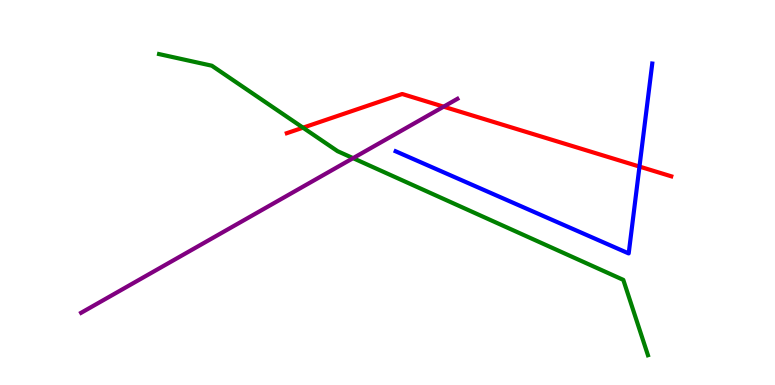[{'lines': ['blue', 'red'], 'intersections': [{'x': 8.25, 'y': 5.67}]}, {'lines': ['green', 'red'], 'intersections': [{'x': 3.91, 'y': 6.68}]}, {'lines': ['purple', 'red'], 'intersections': [{'x': 5.72, 'y': 7.23}]}, {'lines': ['blue', 'green'], 'intersections': []}, {'lines': ['blue', 'purple'], 'intersections': []}, {'lines': ['green', 'purple'], 'intersections': [{'x': 4.56, 'y': 5.89}]}]